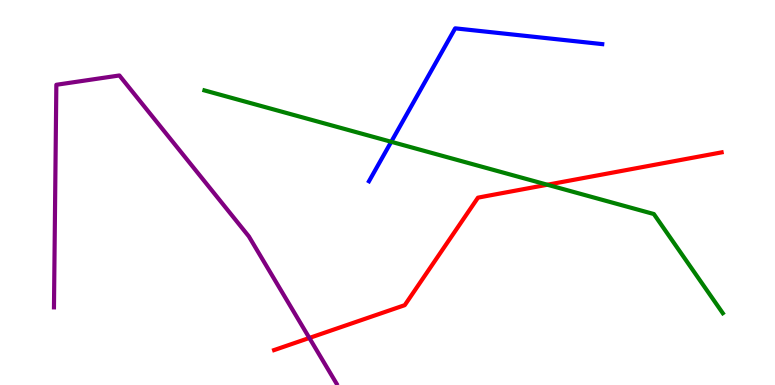[{'lines': ['blue', 'red'], 'intersections': []}, {'lines': ['green', 'red'], 'intersections': [{'x': 7.06, 'y': 5.2}]}, {'lines': ['purple', 'red'], 'intersections': [{'x': 3.99, 'y': 1.22}]}, {'lines': ['blue', 'green'], 'intersections': [{'x': 5.05, 'y': 6.32}]}, {'lines': ['blue', 'purple'], 'intersections': []}, {'lines': ['green', 'purple'], 'intersections': []}]